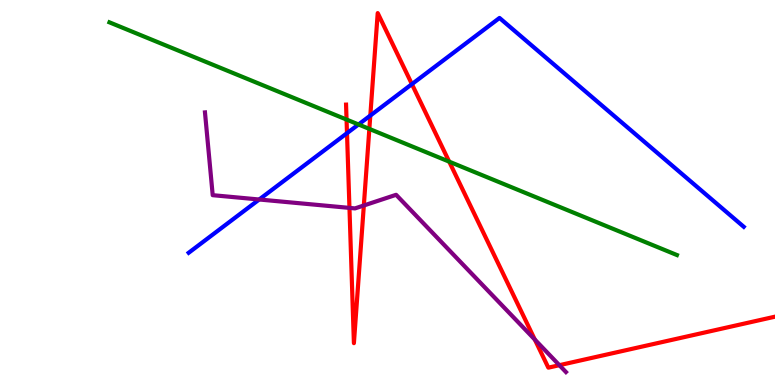[{'lines': ['blue', 'red'], 'intersections': [{'x': 4.48, 'y': 6.54}, {'x': 4.78, 'y': 7.0}, {'x': 5.31, 'y': 7.81}]}, {'lines': ['green', 'red'], 'intersections': [{'x': 4.47, 'y': 6.89}, {'x': 4.77, 'y': 6.65}, {'x': 5.8, 'y': 5.8}]}, {'lines': ['purple', 'red'], 'intersections': [{'x': 4.51, 'y': 4.6}, {'x': 4.69, 'y': 4.66}, {'x': 6.9, 'y': 1.18}, {'x': 7.22, 'y': 0.515}]}, {'lines': ['blue', 'green'], 'intersections': [{'x': 4.63, 'y': 6.77}]}, {'lines': ['blue', 'purple'], 'intersections': [{'x': 3.34, 'y': 4.82}]}, {'lines': ['green', 'purple'], 'intersections': []}]